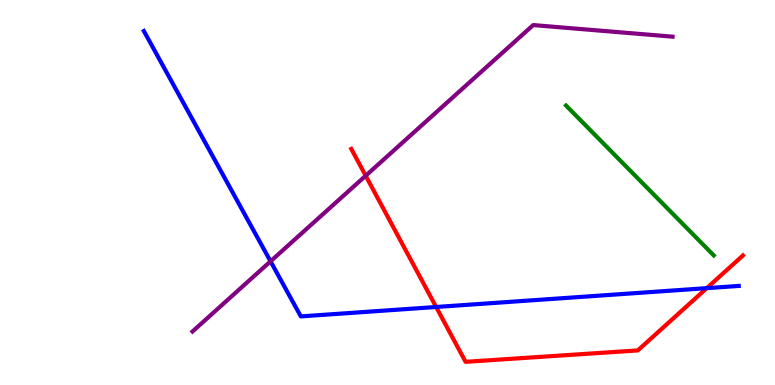[{'lines': ['blue', 'red'], 'intersections': [{'x': 5.63, 'y': 2.03}, {'x': 9.12, 'y': 2.52}]}, {'lines': ['green', 'red'], 'intersections': []}, {'lines': ['purple', 'red'], 'intersections': [{'x': 4.72, 'y': 5.44}]}, {'lines': ['blue', 'green'], 'intersections': []}, {'lines': ['blue', 'purple'], 'intersections': [{'x': 3.49, 'y': 3.21}]}, {'lines': ['green', 'purple'], 'intersections': []}]